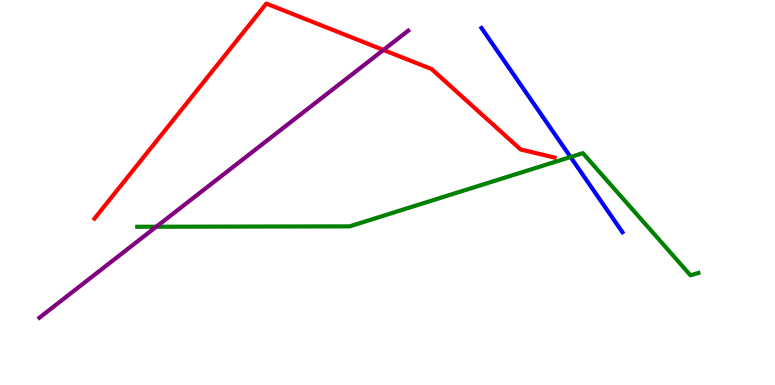[{'lines': ['blue', 'red'], 'intersections': []}, {'lines': ['green', 'red'], 'intersections': []}, {'lines': ['purple', 'red'], 'intersections': [{'x': 4.95, 'y': 8.7}]}, {'lines': ['blue', 'green'], 'intersections': [{'x': 7.36, 'y': 5.92}]}, {'lines': ['blue', 'purple'], 'intersections': []}, {'lines': ['green', 'purple'], 'intersections': [{'x': 2.02, 'y': 4.11}]}]